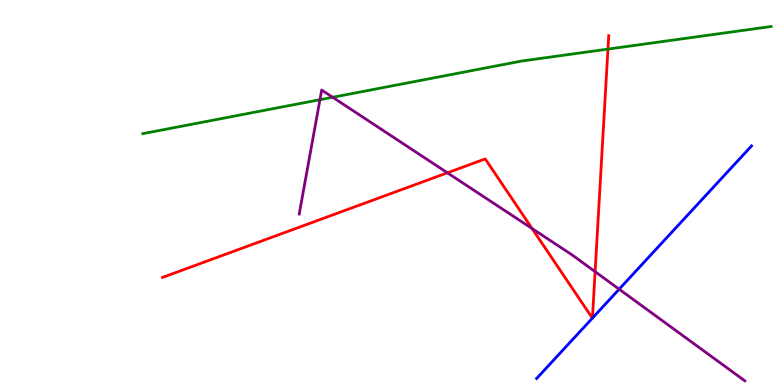[{'lines': ['blue', 'red'], 'intersections': [{'x': 7.64, 'y': 1.74}, {'x': 7.64, 'y': 1.74}]}, {'lines': ['green', 'red'], 'intersections': [{'x': 7.84, 'y': 8.72}]}, {'lines': ['purple', 'red'], 'intersections': [{'x': 5.77, 'y': 5.51}, {'x': 6.87, 'y': 4.06}, {'x': 7.68, 'y': 2.94}]}, {'lines': ['blue', 'green'], 'intersections': []}, {'lines': ['blue', 'purple'], 'intersections': [{'x': 7.99, 'y': 2.49}]}, {'lines': ['green', 'purple'], 'intersections': [{'x': 4.13, 'y': 7.41}, {'x': 4.29, 'y': 7.47}]}]